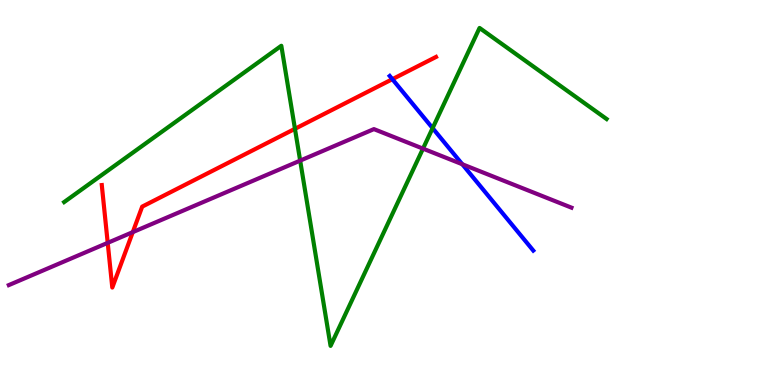[{'lines': ['blue', 'red'], 'intersections': [{'x': 5.06, 'y': 7.94}]}, {'lines': ['green', 'red'], 'intersections': [{'x': 3.81, 'y': 6.65}]}, {'lines': ['purple', 'red'], 'intersections': [{'x': 1.39, 'y': 3.69}, {'x': 1.71, 'y': 3.97}]}, {'lines': ['blue', 'green'], 'intersections': [{'x': 5.58, 'y': 6.67}]}, {'lines': ['blue', 'purple'], 'intersections': [{'x': 5.97, 'y': 5.73}]}, {'lines': ['green', 'purple'], 'intersections': [{'x': 3.87, 'y': 5.83}, {'x': 5.46, 'y': 6.14}]}]